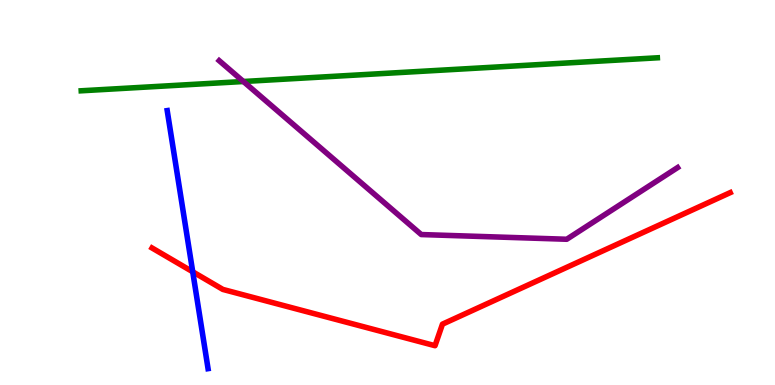[{'lines': ['blue', 'red'], 'intersections': [{'x': 2.49, 'y': 2.94}]}, {'lines': ['green', 'red'], 'intersections': []}, {'lines': ['purple', 'red'], 'intersections': []}, {'lines': ['blue', 'green'], 'intersections': []}, {'lines': ['blue', 'purple'], 'intersections': []}, {'lines': ['green', 'purple'], 'intersections': [{'x': 3.14, 'y': 7.88}]}]